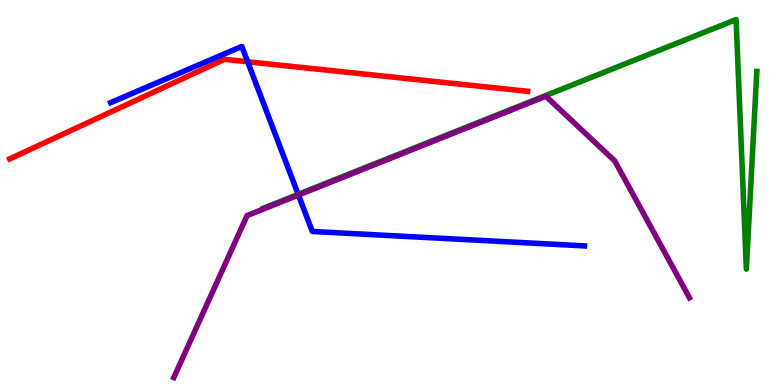[{'lines': ['blue', 'red'], 'intersections': [{'x': 3.2, 'y': 8.4}]}, {'lines': ['green', 'red'], 'intersections': []}, {'lines': ['purple', 'red'], 'intersections': []}, {'lines': ['blue', 'green'], 'intersections': [{'x': 3.85, 'y': 4.95}]}, {'lines': ['blue', 'purple'], 'intersections': [{'x': 3.85, 'y': 4.93}]}, {'lines': ['green', 'purple'], 'intersections': []}]